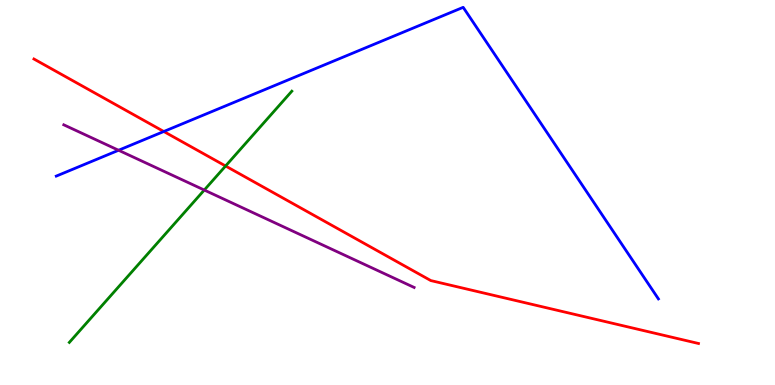[{'lines': ['blue', 'red'], 'intersections': [{'x': 2.11, 'y': 6.58}]}, {'lines': ['green', 'red'], 'intersections': [{'x': 2.91, 'y': 5.69}]}, {'lines': ['purple', 'red'], 'intersections': []}, {'lines': ['blue', 'green'], 'intersections': []}, {'lines': ['blue', 'purple'], 'intersections': [{'x': 1.53, 'y': 6.1}]}, {'lines': ['green', 'purple'], 'intersections': [{'x': 2.64, 'y': 5.06}]}]